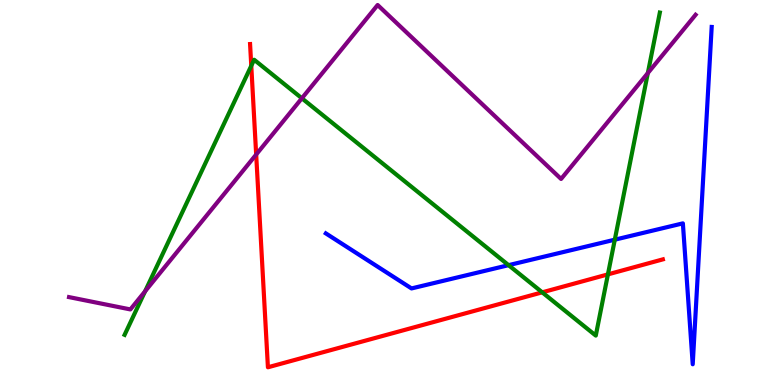[{'lines': ['blue', 'red'], 'intersections': []}, {'lines': ['green', 'red'], 'intersections': [{'x': 3.24, 'y': 8.29}, {'x': 7.0, 'y': 2.41}, {'x': 7.84, 'y': 2.87}]}, {'lines': ['purple', 'red'], 'intersections': [{'x': 3.31, 'y': 5.99}]}, {'lines': ['blue', 'green'], 'intersections': [{'x': 6.56, 'y': 3.11}, {'x': 7.93, 'y': 3.77}]}, {'lines': ['blue', 'purple'], 'intersections': []}, {'lines': ['green', 'purple'], 'intersections': [{'x': 1.87, 'y': 2.43}, {'x': 3.9, 'y': 7.45}, {'x': 8.36, 'y': 8.1}]}]